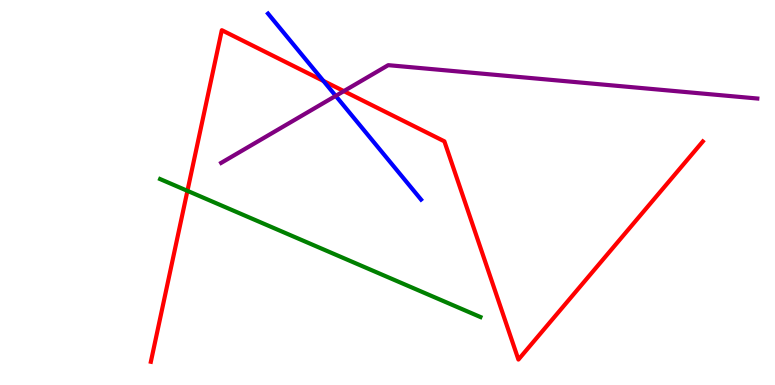[{'lines': ['blue', 'red'], 'intersections': [{'x': 4.17, 'y': 7.9}]}, {'lines': ['green', 'red'], 'intersections': [{'x': 2.42, 'y': 5.04}]}, {'lines': ['purple', 'red'], 'intersections': [{'x': 4.44, 'y': 7.63}]}, {'lines': ['blue', 'green'], 'intersections': []}, {'lines': ['blue', 'purple'], 'intersections': [{'x': 4.33, 'y': 7.51}]}, {'lines': ['green', 'purple'], 'intersections': []}]